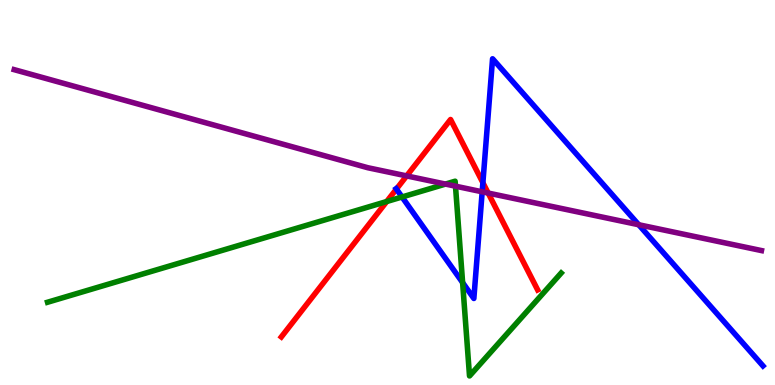[{'lines': ['blue', 'red'], 'intersections': [{'x': 5.12, 'y': 5.09}, {'x': 6.23, 'y': 5.25}]}, {'lines': ['green', 'red'], 'intersections': [{'x': 4.99, 'y': 4.77}]}, {'lines': ['purple', 'red'], 'intersections': [{'x': 5.25, 'y': 5.43}, {'x': 6.3, 'y': 4.99}]}, {'lines': ['blue', 'green'], 'intersections': [{'x': 5.19, 'y': 4.88}, {'x': 5.97, 'y': 2.66}]}, {'lines': ['blue', 'purple'], 'intersections': [{'x': 6.22, 'y': 5.02}, {'x': 8.24, 'y': 4.16}]}, {'lines': ['green', 'purple'], 'intersections': [{'x': 5.75, 'y': 5.22}, {'x': 5.88, 'y': 5.16}]}]